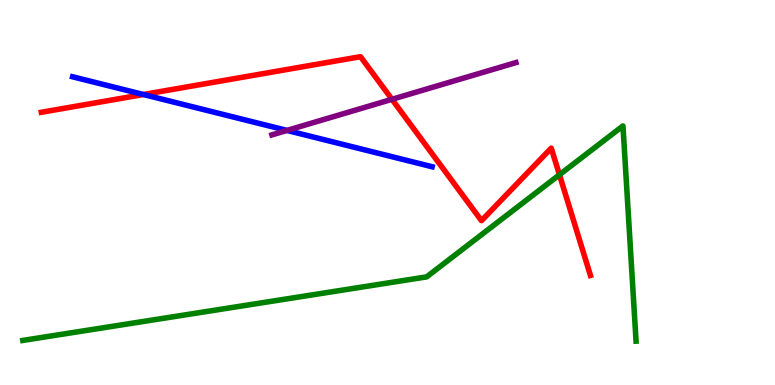[{'lines': ['blue', 'red'], 'intersections': [{'x': 1.85, 'y': 7.55}]}, {'lines': ['green', 'red'], 'intersections': [{'x': 7.22, 'y': 5.46}]}, {'lines': ['purple', 'red'], 'intersections': [{'x': 5.06, 'y': 7.42}]}, {'lines': ['blue', 'green'], 'intersections': []}, {'lines': ['blue', 'purple'], 'intersections': [{'x': 3.7, 'y': 6.61}]}, {'lines': ['green', 'purple'], 'intersections': []}]